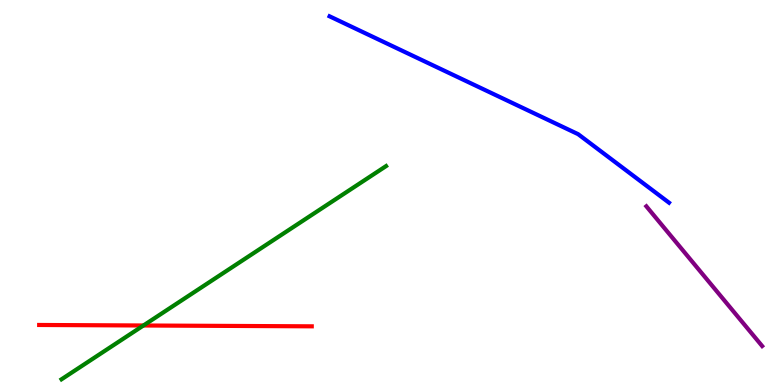[{'lines': ['blue', 'red'], 'intersections': []}, {'lines': ['green', 'red'], 'intersections': [{'x': 1.85, 'y': 1.55}]}, {'lines': ['purple', 'red'], 'intersections': []}, {'lines': ['blue', 'green'], 'intersections': []}, {'lines': ['blue', 'purple'], 'intersections': []}, {'lines': ['green', 'purple'], 'intersections': []}]